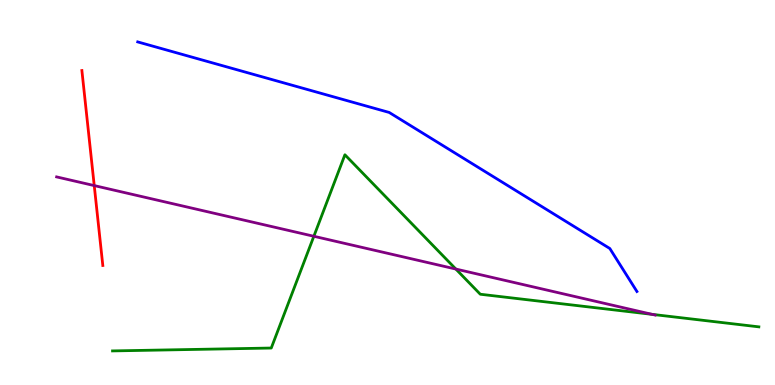[{'lines': ['blue', 'red'], 'intersections': []}, {'lines': ['green', 'red'], 'intersections': []}, {'lines': ['purple', 'red'], 'intersections': [{'x': 1.22, 'y': 5.18}]}, {'lines': ['blue', 'green'], 'intersections': []}, {'lines': ['blue', 'purple'], 'intersections': []}, {'lines': ['green', 'purple'], 'intersections': [{'x': 4.05, 'y': 3.86}, {'x': 5.88, 'y': 3.01}, {'x': 8.42, 'y': 1.83}]}]